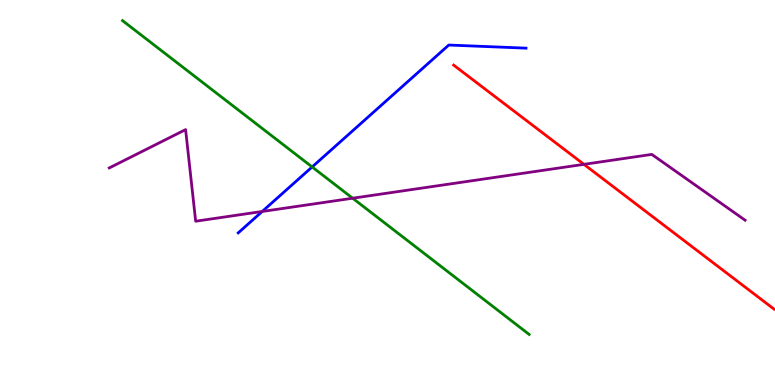[{'lines': ['blue', 'red'], 'intersections': []}, {'lines': ['green', 'red'], 'intersections': []}, {'lines': ['purple', 'red'], 'intersections': [{'x': 7.53, 'y': 5.73}]}, {'lines': ['blue', 'green'], 'intersections': [{'x': 4.03, 'y': 5.66}]}, {'lines': ['blue', 'purple'], 'intersections': [{'x': 3.38, 'y': 4.51}]}, {'lines': ['green', 'purple'], 'intersections': [{'x': 4.55, 'y': 4.85}]}]